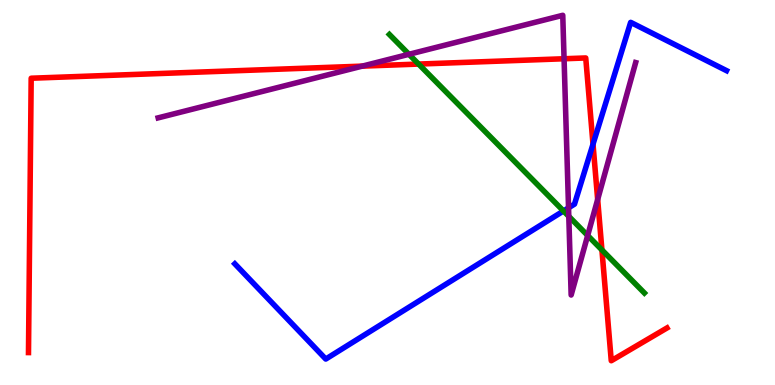[{'lines': ['blue', 'red'], 'intersections': [{'x': 7.65, 'y': 6.25}]}, {'lines': ['green', 'red'], 'intersections': [{'x': 5.4, 'y': 8.34}, {'x': 7.77, 'y': 3.51}]}, {'lines': ['purple', 'red'], 'intersections': [{'x': 4.67, 'y': 8.28}, {'x': 7.28, 'y': 8.47}, {'x': 7.71, 'y': 4.82}]}, {'lines': ['blue', 'green'], 'intersections': [{'x': 7.27, 'y': 4.52}]}, {'lines': ['blue', 'purple'], 'intersections': [{'x': 7.34, 'y': 4.6}]}, {'lines': ['green', 'purple'], 'intersections': [{'x': 5.28, 'y': 8.59}, {'x': 7.34, 'y': 4.38}, {'x': 7.58, 'y': 3.88}]}]